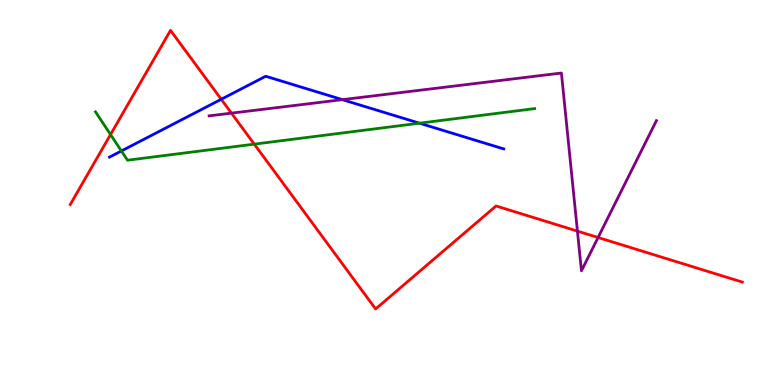[{'lines': ['blue', 'red'], 'intersections': [{'x': 2.85, 'y': 7.42}]}, {'lines': ['green', 'red'], 'intersections': [{'x': 1.43, 'y': 6.51}, {'x': 3.28, 'y': 6.26}]}, {'lines': ['purple', 'red'], 'intersections': [{'x': 2.99, 'y': 7.06}, {'x': 7.45, 'y': 4.0}, {'x': 7.72, 'y': 3.83}]}, {'lines': ['blue', 'green'], 'intersections': [{'x': 1.57, 'y': 6.08}, {'x': 5.41, 'y': 6.8}]}, {'lines': ['blue', 'purple'], 'intersections': [{'x': 4.42, 'y': 7.41}]}, {'lines': ['green', 'purple'], 'intersections': []}]